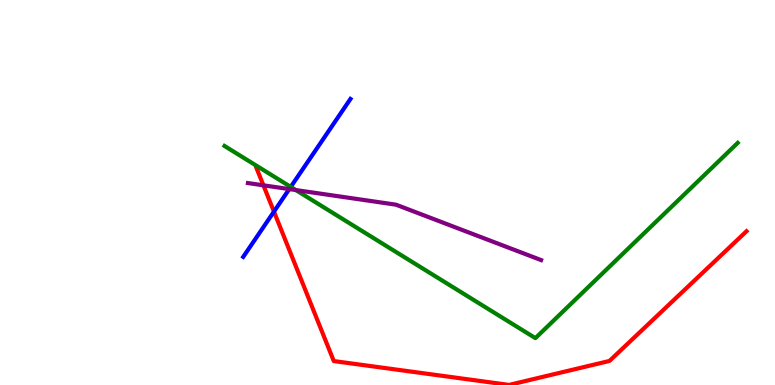[{'lines': ['blue', 'red'], 'intersections': [{'x': 3.53, 'y': 4.5}]}, {'lines': ['green', 'red'], 'intersections': []}, {'lines': ['purple', 'red'], 'intersections': [{'x': 3.4, 'y': 5.19}]}, {'lines': ['blue', 'green'], 'intersections': [{'x': 3.75, 'y': 5.15}]}, {'lines': ['blue', 'purple'], 'intersections': [{'x': 3.73, 'y': 5.09}]}, {'lines': ['green', 'purple'], 'intersections': [{'x': 3.82, 'y': 5.06}]}]